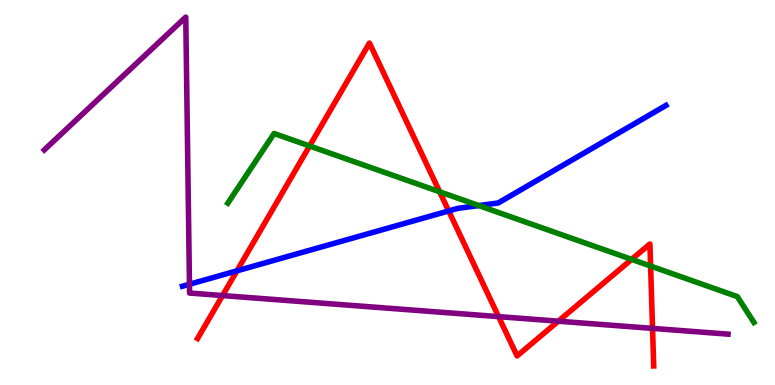[{'lines': ['blue', 'red'], 'intersections': [{'x': 3.06, 'y': 2.97}, {'x': 5.79, 'y': 4.52}]}, {'lines': ['green', 'red'], 'intersections': [{'x': 3.99, 'y': 6.21}, {'x': 5.67, 'y': 5.02}, {'x': 8.15, 'y': 3.26}, {'x': 8.39, 'y': 3.09}]}, {'lines': ['purple', 'red'], 'intersections': [{'x': 2.87, 'y': 2.32}, {'x': 6.43, 'y': 1.78}, {'x': 7.2, 'y': 1.66}, {'x': 8.42, 'y': 1.47}]}, {'lines': ['blue', 'green'], 'intersections': [{'x': 6.18, 'y': 4.66}]}, {'lines': ['blue', 'purple'], 'intersections': [{'x': 2.44, 'y': 2.62}]}, {'lines': ['green', 'purple'], 'intersections': []}]